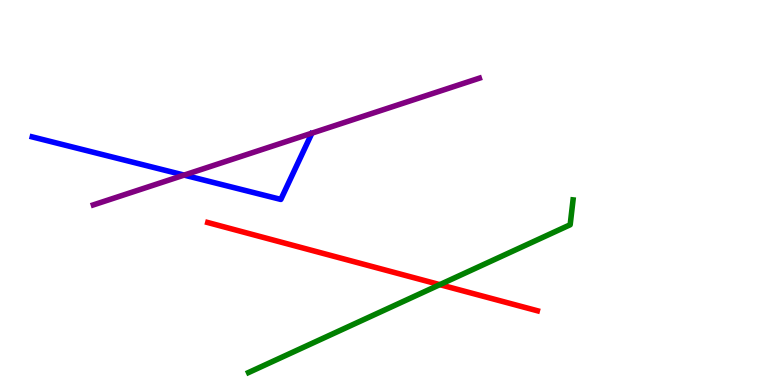[{'lines': ['blue', 'red'], 'intersections': []}, {'lines': ['green', 'red'], 'intersections': [{'x': 5.68, 'y': 2.61}]}, {'lines': ['purple', 'red'], 'intersections': []}, {'lines': ['blue', 'green'], 'intersections': []}, {'lines': ['blue', 'purple'], 'intersections': [{'x': 2.38, 'y': 5.45}]}, {'lines': ['green', 'purple'], 'intersections': []}]